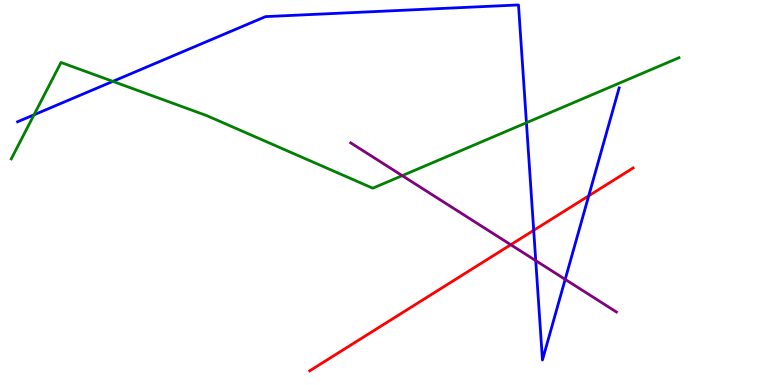[{'lines': ['blue', 'red'], 'intersections': [{'x': 6.89, 'y': 4.02}, {'x': 7.6, 'y': 4.91}]}, {'lines': ['green', 'red'], 'intersections': []}, {'lines': ['purple', 'red'], 'intersections': [{'x': 6.59, 'y': 3.64}]}, {'lines': ['blue', 'green'], 'intersections': [{'x': 0.439, 'y': 7.02}, {'x': 1.46, 'y': 7.89}, {'x': 6.79, 'y': 6.81}]}, {'lines': ['blue', 'purple'], 'intersections': [{'x': 6.91, 'y': 3.23}, {'x': 7.29, 'y': 2.74}]}, {'lines': ['green', 'purple'], 'intersections': [{'x': 5.19, 'y': 5.44}]}]